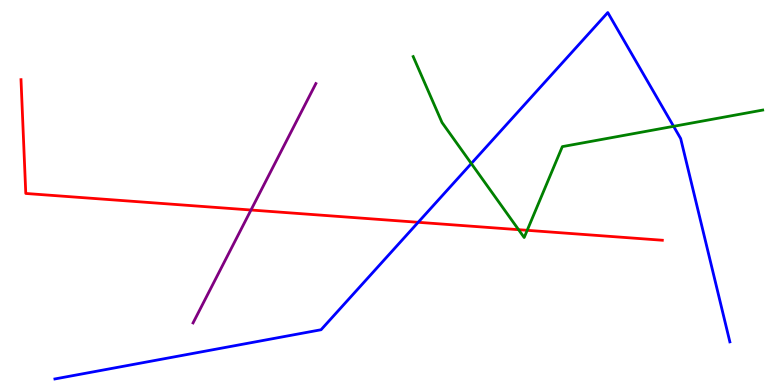[{'lines': ['blue', 'red'], 'intersections': [{'x': 5.4, 'y': 4.23}]}, {'lines': ['green', 'red'], 'intersections': [{'x': 6.69, 'y': 4.03}, {'x': 6.8, 'y': 4.02}]}, {'lines': ['purple', 'red'], 'intersections': [{'x': 3.24, 'y': 4.55}]}, {'lines': ['blue', 'green'], 'intersections': [{'x': 6.08, 'y': 5.75}, {'x': 8.69, 'y': 6.72}]}, {'lines': ['blue', 'purple'], 'intersections': []}, {'lines': ['green', 'purple'], 'intersections': []}]